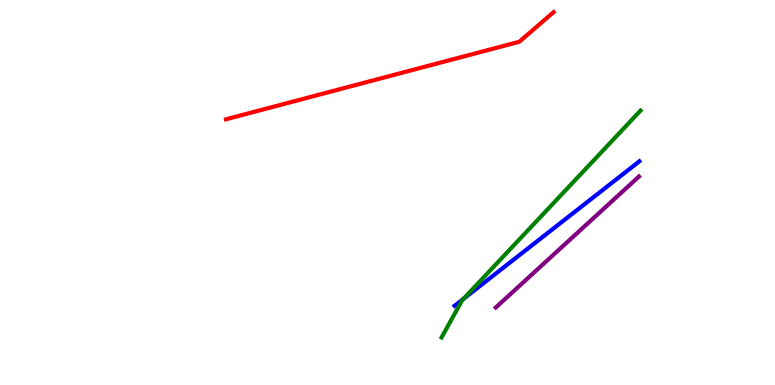[{'lines': ['blue', 'red'], 'intersections': []}, {'lines': ['green', 'red'], 'intersections': []}, {'lines': ['purple', 'red'], 'intersections': []}, {'lines': ['blue', 'green'], 'intersections': [{'x': 5.98, 'y': 2.24}]}, {'lines': ['blue', 'purple'], 'intersections': []}, {'lines': ['green', 'purple'], 'intersections': []}]